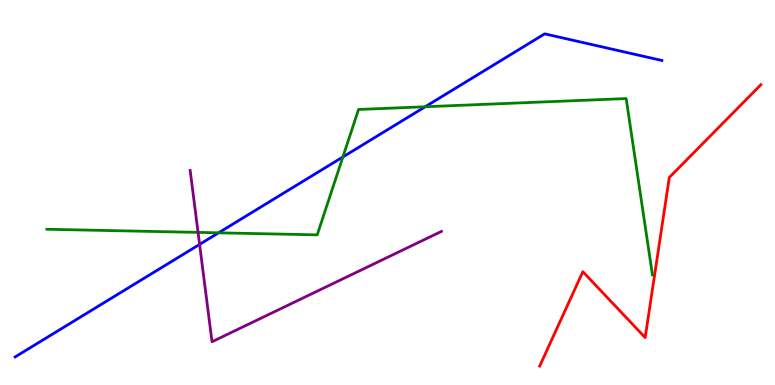[{'lines': ['blue', 'red'], 'intersections': []}, {'lines': ['green', 'red'], 'intersections': []}, {'lines': ['purple', 'red'], 'intersections': []}, {'lines': ['blue', 'green'], 'intersections': [{'x': 2.82, 'y': 3.95}, {'x': 4.42, 'y': 5.92}, {'x': 5.49, 'y': 7.23}]}, {'lines': ['blue', 'purple'], 'intersections': [{'x': 2.58, 'y': 3.65}]}, {'lines': ['green', 'purple'], 'intersections': [{'x': 2.56, 'y': 3.96}]}]